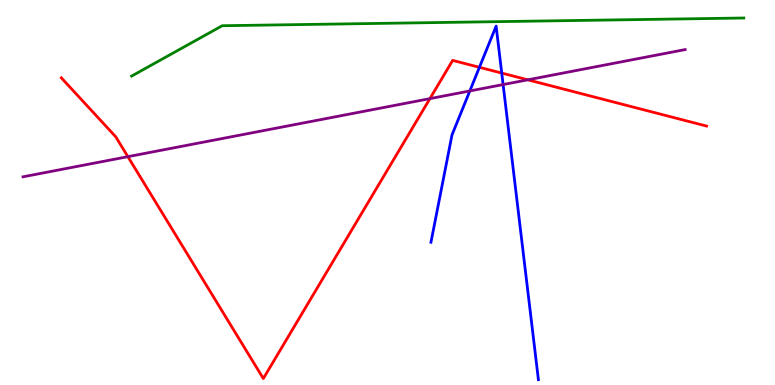[{'lines': ['blue', 'red'], 'intersections': [{'x': 6.19, 'y': 8.25}, {'x': 6.47, 'y': 8.1}]}, {'lines': ['green', 'red'], 'intersections': []}, {'lines': ['purple', 'red'], 'intersections': [{'x': 1.65, 'y': 5.93}, {'x': 5.55, 'y': 7.44}, {'x': 6.81, 'y': 7.93}]}, {'lines': ['blue', 'green'], 'intersections': []}, {'lines': ['blue', 'purple'], 'intersections': [{'x': 6.06, 'y': 7.64}, {'x': 6.49, 'y': 7.8}]}, {'lines': ['green', 'purple'], 'intersections': []}]